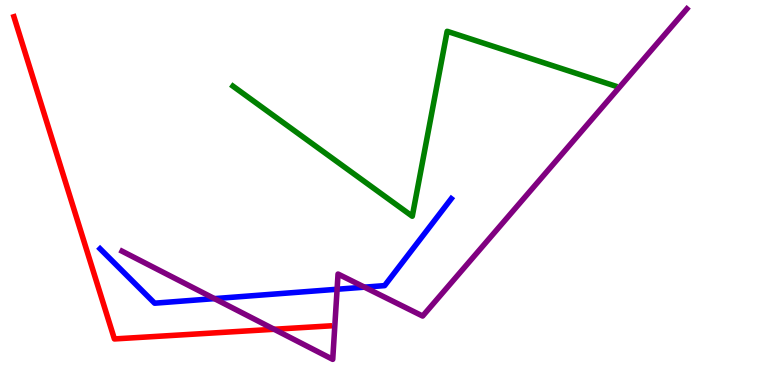[{'lines': ['blue', 'red'], 'intersections': []}, {'lines': ['green', 'red'], 'intersections': []}, {'lines': ['purple', 'red'], 'intersections': [{'x': 3.54, 'y': 1.45}]}, {'lines': ['blue', 'green'], 'intersections': []}, {'lines': ['blue', 'purple'], 'intersections': [{'x': 2.77, 'y': 2.24}, {'x': 4.35, 'y': 2.49}, {'x': 4.7, 'y': 2.54}]}, {'lines': ['green', 'purple'], 'intersections': []}]